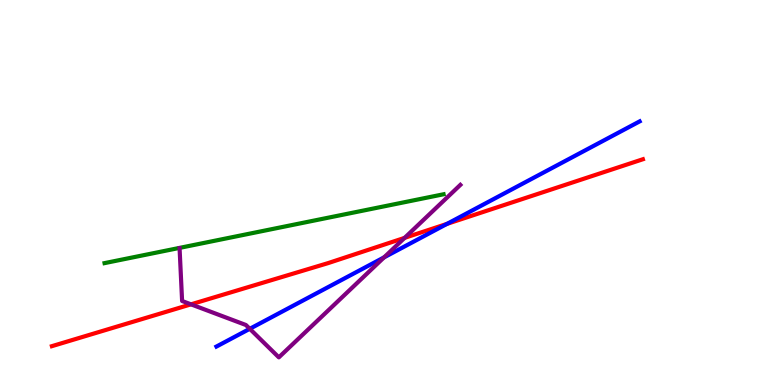[{'lines': ['blue', 'red'], 'intersections': [{'x': 5.77, 'y': 4.18}]}, {'lines': ['green', 'red'], 'intersections': []}, {'lines': ['purple', 'red'], 'intersections': [{'x': 2.46, 'y': 2.1}, {'x': 5.22, 'y': 3.82}]}, {'lines': ['blue', 'green'], 'intersections': []}, {'lines': ['blue', 'purple'], 'intersections': [{'x': 3.22, 'y': 1.46}, {'x': 4.96, 'y': 3.32}]}, {'lines': ['green', 'purple'], 'intersections': []}]